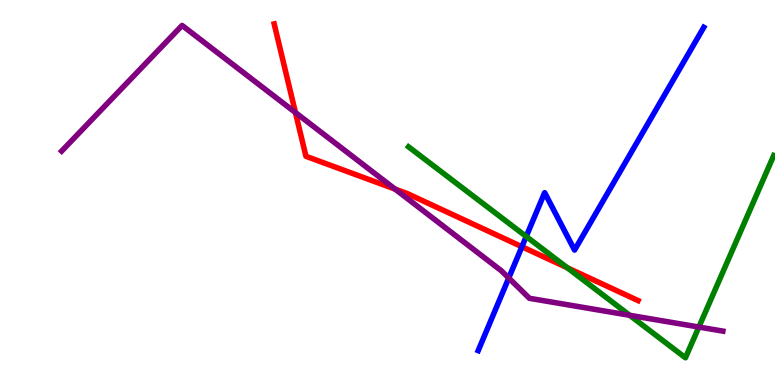[{'lines': ['blue', 'red'], 'intersections': [{'x': 6.73, 'y': 3.59}]}, {'lines': ['green', 'red'], 'intersections': [{'x': 7.32, 'y': 3.05}]}, {'lines': ['purple', 'red'], 'intersections': [{'x': 3.81, 'y': 7.08}, {'x': 5.1, 'y': 5.09}]}, {'lines': ['blue', 'green'], 'intersections': [{'x': 6.79, 'y': 3.86}]}, {'lines': ['blue', 'purple'], 'intersections': [{'x': 6.56, 'y': 2.78}]}, {'lines': ['green', 'purple'], 'intersections': [{'x': 8.13, 'y': 1.81}, {'x': 9.02, 'y': 1.51}]}]